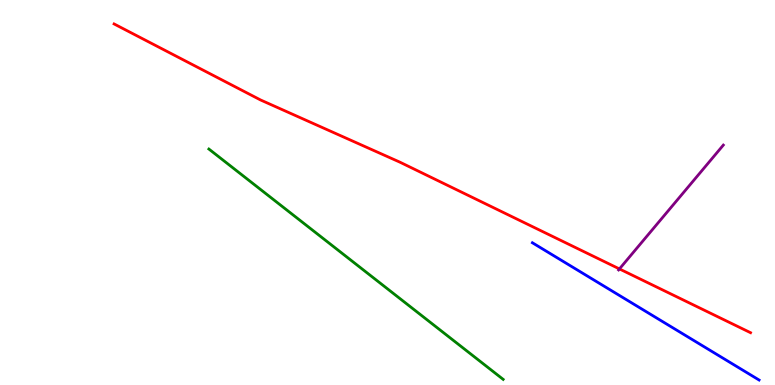[{'lines': ['blue', 'red'], 'intersections': []}, {'lines': ['green', 'red'], 'intersections': []}, {'lines': ['purple', 'red'], 'intersections': [{'x': 7.99, 'y': 3.01}]}, {'lines': ['blue', 'green'], 'intersections': []}, {'lines': ['blue', 'purple'], 'intersections': []}, {'lines': ['green', 'purple'], 'intersections': []}]